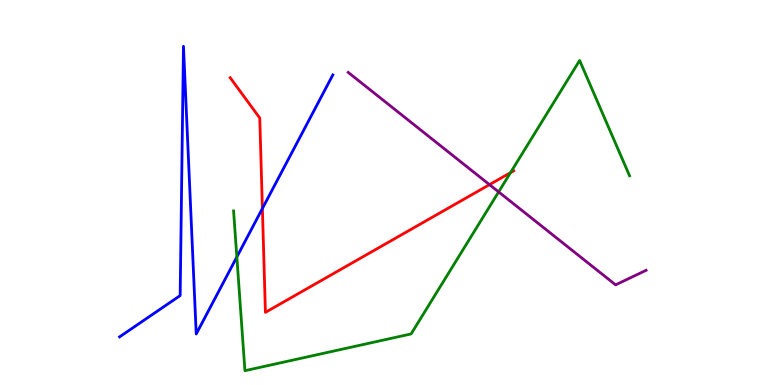[{'lines': ['blue', 'red'], 'intersections': [{'x': 3.39, 'y': 4.58}]}, {'lines': ['green', 'red'], 'intersections': [{'x': 6.59, 'y': 5.51}]}, {'lines': ['purple', 'red'], 'intersections': [{'x': 6.32, 'y': 5.2}]}, {'lines': ['blue', 'green'], 'intersections': [{'x': 3.06, 'y': 3.33}]}, {'lines': ['blue', 'purple'], 'intersections': []}, {'lines': ['green', 'purple'], 'intersections': [{'x': 6.43, 'y': 5.02}]}]